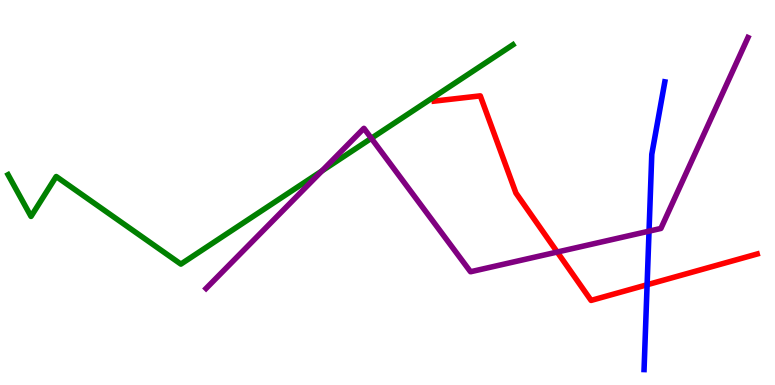[{'lines': ['blue', 'red'], 'intersections': [{'x': 8.35, 'y': 2.6}]}, {'lines': ['green', 'red'], 'intersections': []}, {'lines': ['purple', 'red'], 'intersections': [{'x': 7.19, 'y': 3.45}]}, {'lines': ['blue', 'green'], 'intersections': []}, {'lines': ['blue', 'purple'], 'intersections': [{'x': 8.37, 'y': 4.0}]}, {'lines': ['green', 'purple'], 'intersections': [{'x': 4.15, 'y': 5.56}, {'x': 4.79, 'y': 6.41}]}]